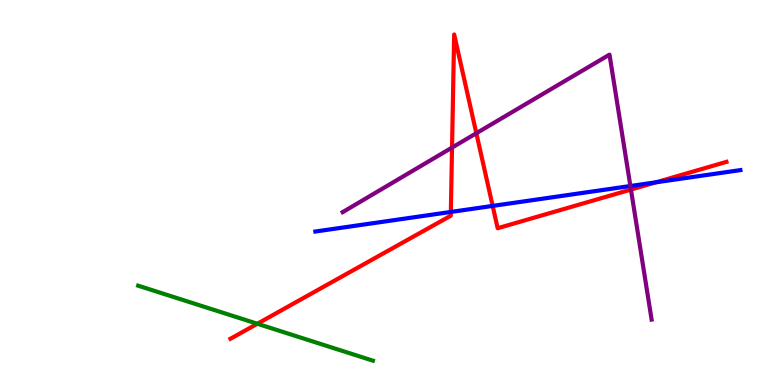[{'lines': ['blue', 'red'], 'intersections': [{'x': 5.82, 'y': 4.49}, {'x': 6.36, 'y': 4.65}, {'x': 8.46, 'y': 5.26}]}, {'lines': ['green', 'red'], 'intersections': [{'x': 3.32, 'y': 1.59}]}, {'lines': ['purple', 'red'], 'intersections': [{'x': 5.83, 'y': 6.17}, {'x': 6.15, 'y': 6.54}, {'x': 8.14, 'y': 5.08}]}, {'lines': ['blue', 'green'], 'intersections': []}, {'lines': ['blue', 'purple'], 'intersections': [{'x': 8.13, 'y': 5.17}]}, {'lines': ['green', 'purple'], 'intersections': []}]